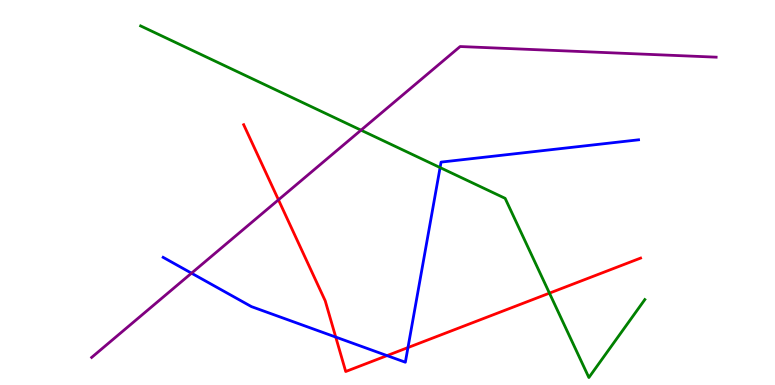[{'lines': ['blue', 'red'], 'intersections': [{'x': 4.33, 'y': 1.24}, {'x': 4.99, 'y': 0.763}, {'x': 5.26, 'y': 0.972}]}, {'lines': ['green', 'red'], 'intersections': [{'x': 7.09, 'y': 2.39}]}, {'lines': ['purple', 'red'], 'intersections': [{'x': 3.59, 'y': 4.81}]}, {'lines': ['blue', 'green'], 'intersections': [{'x': 5.68, 'y': 5.65}]}, {'lines': ['blue', 'purple'], 'intersections': [{'x': 2.47, 'y': 2.9}]}, {'lines': ['green', 'purple'], 'intersections': [{'x': 4.66, 'y': 6.62}]}]